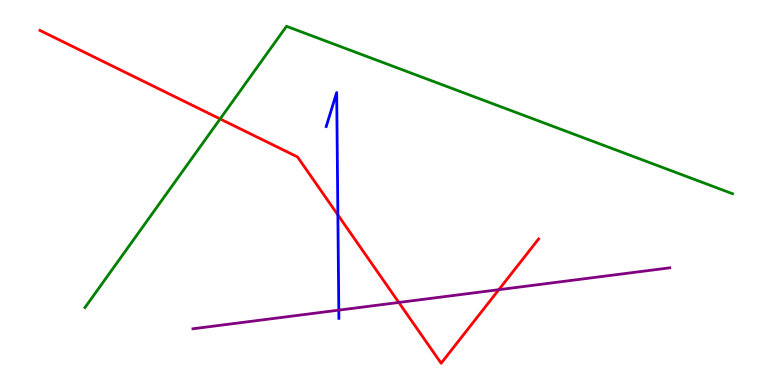[{'lines': ['blue', 'red'], 'intersections': [{'x': 4.36, 'y': 4.42}]}, {'lines': ['green', 'red'], 'intersections': [{'x': 2.84, 'y': 6.91}]}, {'lines': ['purple', 'red'], 'intersections': [{'x': 5.15, 'y': 2.14}, {'x': 6.44, 'y': 2.48}]}, {'lines': ['blue', 'green'], 'intersections': []}, {'lines': ['blue', 'purple'], 'intersections': [{'x': 4.37, 'y': 1.94}]}, {'lines': ['green', 'purple'], 'intersections': []}]